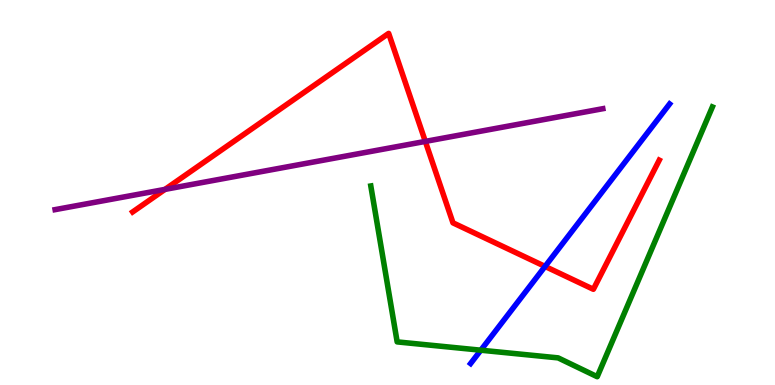[{'lines': ['blue', 'red'], 'intersections': [{'x': 7.03, 'y': 3.08}]}, {'lines': ['green', 'red'], 'intersections': []}, {'lines': ['purple', 'red'], 'intersections': [{'x': 2.13, 'y': 5.08}, {'x': 5.49, 'y': 6.33}]}, {'lines': ['blue', 'green'], 'intersections': [{'x': 6.2, 'y': 0.904}]}, {'lines': ['blue', 'purple'], 'intersections': []}, {'lines': ['green', 'purple'], 'intersections': []}]